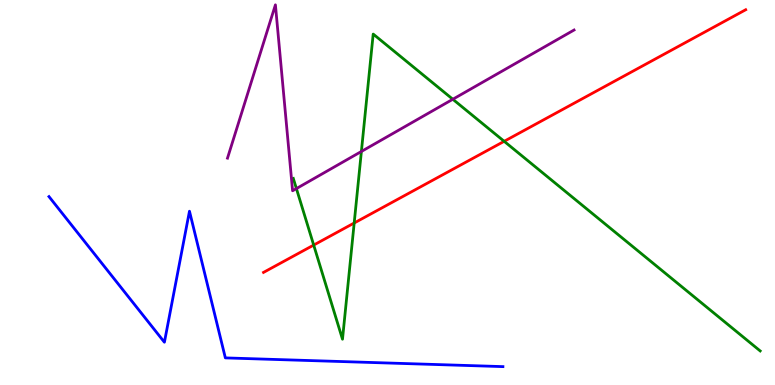[{'lines': ['blue', 'red'], 'intersections': []}, {'lines': ['green', 'red'], 'intersections': [{'x': 4.05, 'y': 3.63}, {'x': 4.57, 'y': 4.21}, {'x': 6.51, 'y': 6.33}]}, {'lines': ['purple', 'red'], 'intersections': []}, {'lines': ['blue', 'green'], 'intersections': []}, {'lines': ['blue', 'purple'], 'intersections': []}, {'lines': ['green', 'purple'], 'intersections': [{'x': 3.82, 'y': 5.1}, {'x': 4.66, 'y': 6.07}, {'x': 5.84, 'y': 7.42}]}]